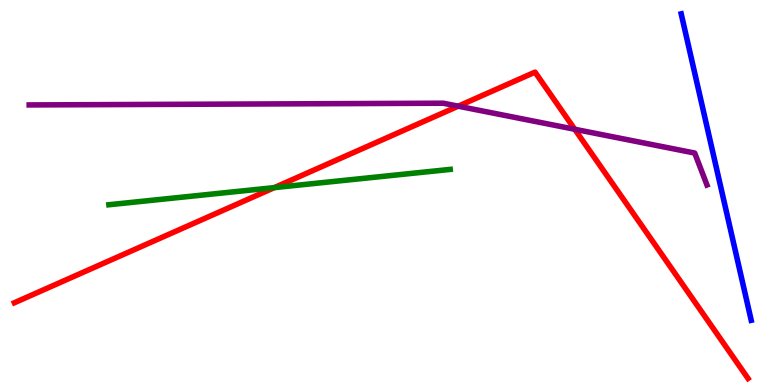[{'lines': ['blue', 'red'], 'intersections': []}, {'lines': ['green', 'red'], 'intersections': [{'x': 3.54, 'y': 5.13}]}, {'lines': ['purple', 'red'], 'intersections': [{'x': 5.91, 'y': 7.24}, {'x': 7.42, 'y': 6.64}]}, {'lines': ['blue', 'green'], 'intersections': []}, {'lines': ['blue', 'purple'], 'intersections': []}, {'lines': ['green', 'purple'], 'intersections': []}]